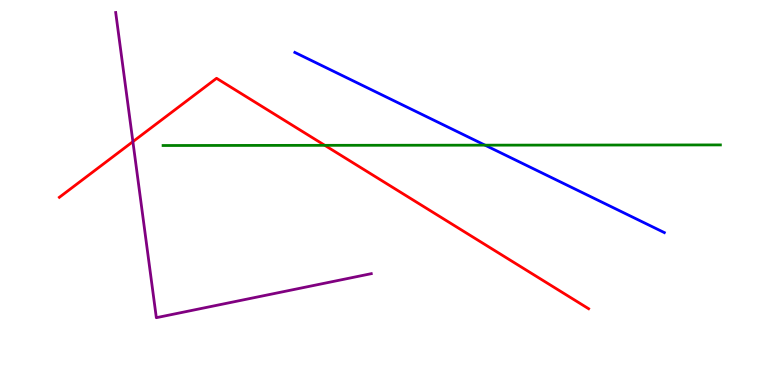[{'lines': ['blue', 'red'], 'intersections': []}, {'lines': ['green', 'red'], 'intersections': [{'x': 4.19, 'y': 6.22}]}, {'lines': ['purple', 'red'], 'intersections': [{'x': 1.71, 'y': 6.32}]}, {'lines': ['blue', 'green'], 'intersections': [{'x': 6.26, 'y': 6.23}]}, {'lines': ['blue', 'purple'], 'intersections': []}, {'lines': ['green', 'purple'], 'intersections': []}]